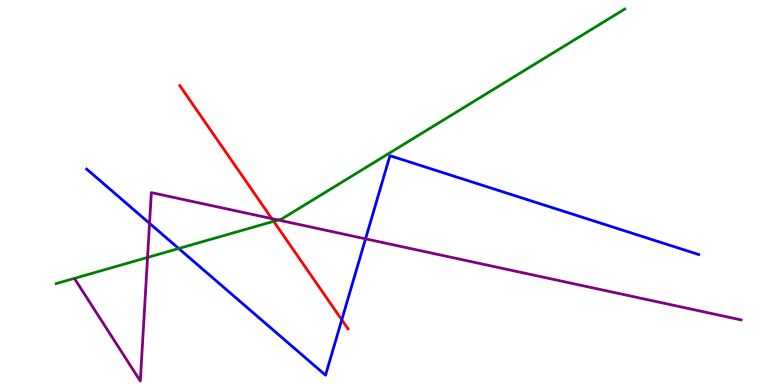[{'lines': ['blue', 'red'], 'intersections': [{'x': 4.41, 'y': 1.69}]}, {'lines': ['green', 'red'], 'intersections': [{'x': 3.53, 'y': 4.25}]}, {'lines': ['purple', 'red'], 'intersections': [{'x': 3.51, 'y': 4.32}]}, {'lines': ['blue', 'green'], 'intersections': [{'x': 2.31, 'y': 3.55}]}, {'lines': ['blue', 'purple'], 'intersections': [{'x': 1.93, 'y': 4.2}, {'x': 4.72, 'y': 3.8}]}, {'lines': ['green', 'purple'], 'intersections': [{'x': 1.9, 'y': 3.31}, {'x': 3.59, 'y': 4.29}]}]